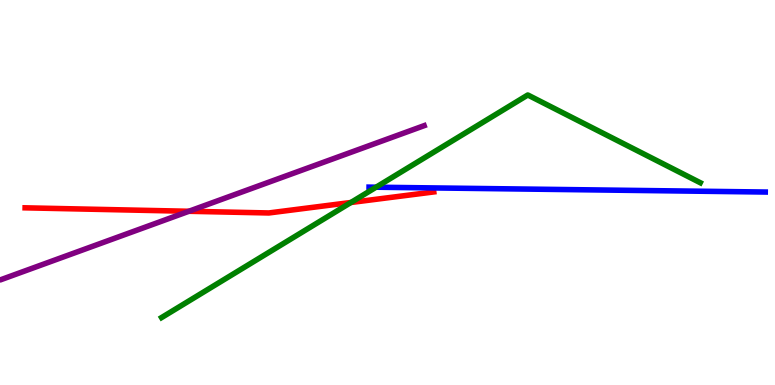[{'lines': ['blue', 'red'], 'intersections': []}, {'lines': ['green', 'red'], 'intersections': [{'x': 4.53, 'y': 4.74}]}, {'lines': ['purple', 'red'], 'intersections': [{'x': 2.44, 'y': 4.51}]}, {'lines': ['blue', 'green'], 'intersections': [{'x': 4.85, 'y': 5.14}]}, {'lines': ['blue', 'purple'], 'intersections': []}, {'lines': ['green', 'purple'], 'intersections': []}]